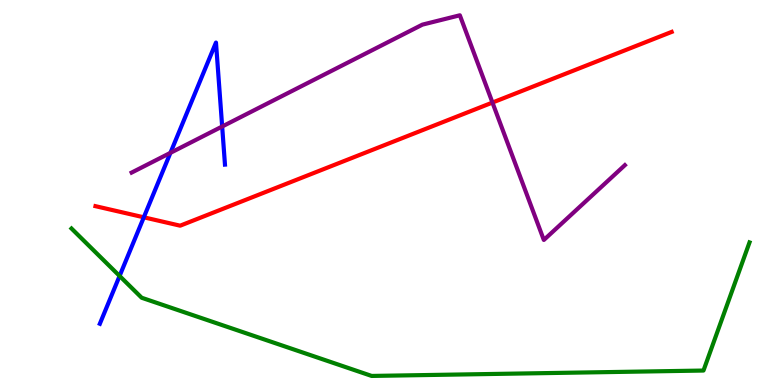[{'lines': ['blue', 'red'], 'intersections': [{'x': 1.86, 'y': 4.36}]}, {'lines': ['green', 'red'], 'intersections': []}, {'lines': ['purple', 'red'], 'intersections': [{'x': 6.35, 'y': 7.34}]}, {'lines': ['blue', 'green'], 'intersections': [{'x': 1.54, 'y': 2.83}]}, {'lines': ['blue', 'purple'], 'intersections': [{'x': 2.2, 'y': 6.03}, {'x': 2.87, 'y': 6.71}]}, {'lines': ['green', 'purple'], 'intersections': []}]